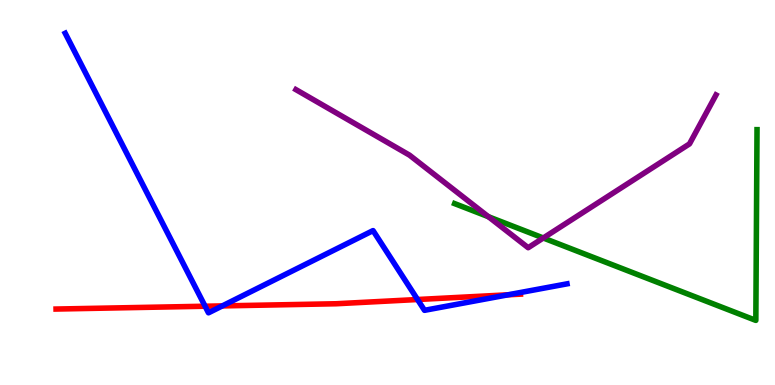[{'lines': ['blue', 'red'], 'intersections': [{'x': 2.65, 'y': 2.05}, {'x': 2.87, 'y': 2.05}, {'x': 5.39, 'y': 2.22}, {'x': 6.56, 'y': 2.34}]}, {'lines': ['green', 'red'], 'intersections': []}, {'lines': ['purple', 'red'], 'intersections': []}, {'lines': ['blue', 'green'], 'intersections': []}, {'lines': ['blue', 'purple'], 'intersections': []}, {'lines': ['green', 'purple'], 'intersections': [{'x': 6.3, 'y': 4.37}, {'x': 7.01, 'y': 3.82}]}]